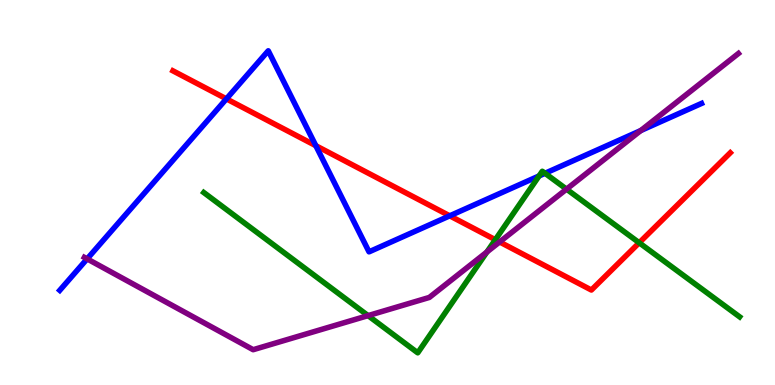[{'lines': ['blue', 'red'], 'intersections': [{'x': 2.92, 'y': 7.43}, {'x': 4.08, 'y': 6.22}, {'x': 5.8, 'y': 4.39}]}, {'lines': ['green', 'red'], 'intersections': [{'x': 6.39, 'y': 3.77}, {'x': 8.25, 'y': 3.69}]}, {'lines': ['purple', 'red'], 'intersections': [{'x': 6.45, 'y': 3.72}]}, {'lines': ['blue', 'green'], 'intersections': [{'x': 6.96, 'y': 5.43}, {'x': 7.03, 'y': 5.5}]}, {'lines': ['blue', 'purple'], 'intersections': [{'x': 1.12, 'y': 3.28}, {'x': 8.27, 'y': 6.61}]}, {'lines': ['green', 'purple'], 'intersections': [{'x': 4.75, 'y': 1.8}, {'x': 6.28, 'y': 3.46}, {'x': 7.31, 'y': 5.09}]}]